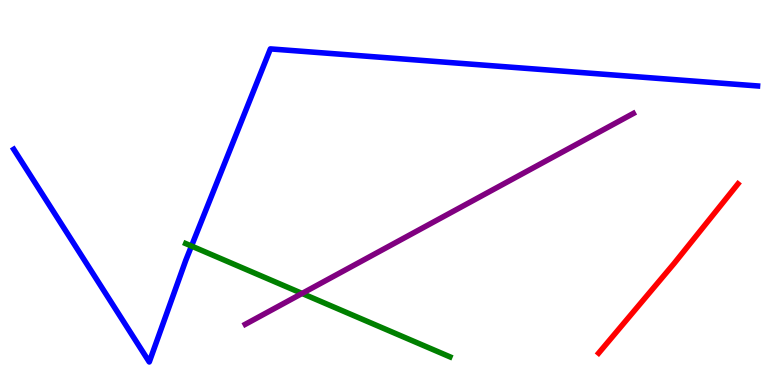[{'lines': ['blue', 'red'], 'intersections': []}, {'lines': ['green', 'red'], 'intersections': []}, {'lines': ['purple', 'red'], 'intersections': []}, {'lines': ['blue', 'green'], 'intersections': [{'x': 2.47, 'y': 3.61}]}, {'lines': ['blue', 'purple'], 'intersections': []}, {'lines': ['green', 'purple'], 'intersections': [{'x': 3.9, 'y': 2.38}]}]